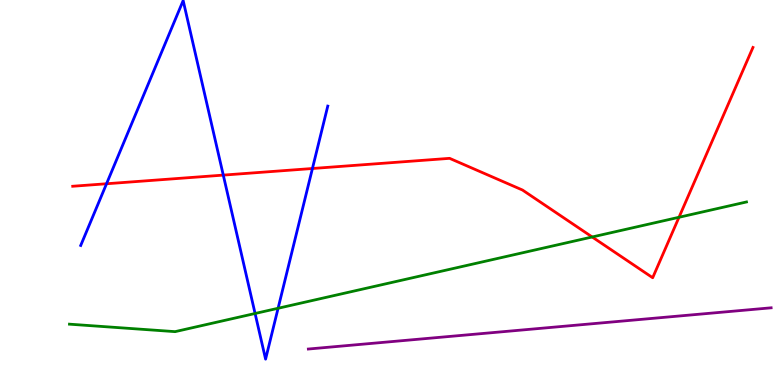[{'lines': ['blue', 'red'], 'intersections': [{'x': 1.37, 'y': 5.23}, {'x': 2.88, 'y': 5.45}, {'x': 4.03, 'y': 5.62}]}, {'lines': ['green', 'red'], 'intersections': [{'x': 7.64, 'y': 3.84}, {'x': 8.76, 'y': 4.36}]}, {'lines': ['purple', 'red'], 'intersections': []}, {'lines': ['blue', 'green'], 'intersections': [{'x': 3.29, 'y': 1.86}, {'x': 3.59, 'y': 1.99}]}, {'lines': ['blue', 'purple'], 'intersections': []}, {'lines': ['green', 'purple'], 'intersections': []}]